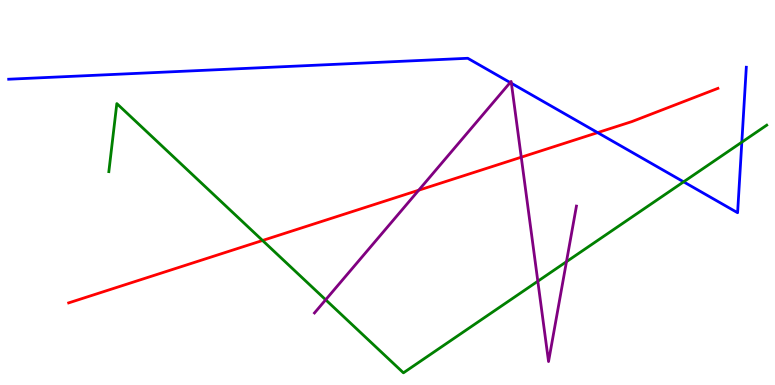[{'lines': ['blue', 'red'], 'intersections': [{'x': 7.71, 'y': 6.56}]}, {'lines': ['green', 'red'], 'intersections': [{'x': 3.39, 'y': 3.75}]}, {'lines': ['purple', 'red'], 'intersections': [{'x': 5.4, 'y': 5.06}, {'x': 6.73, 'y': 5.92}]}, {'lines': ['blue', 'green'], 'intersections': [{'x': 8.82, 'y': 5.28}, {'x': 9.57, 'y': 6.31}]}, {'lines': ['blue', 'purple'], 'intersections': [{'x': 6.58, 'y': 7.86}, {'x': 6.6, 'y': 7.84}]}, {'lines': ['green', 'purple'], 'intersections': [{'x': 4.2, 'y': 2.21}, {'x': 6.94, 'y': 2.7}, {'x': 7.31, 'y': 3.2}]}]